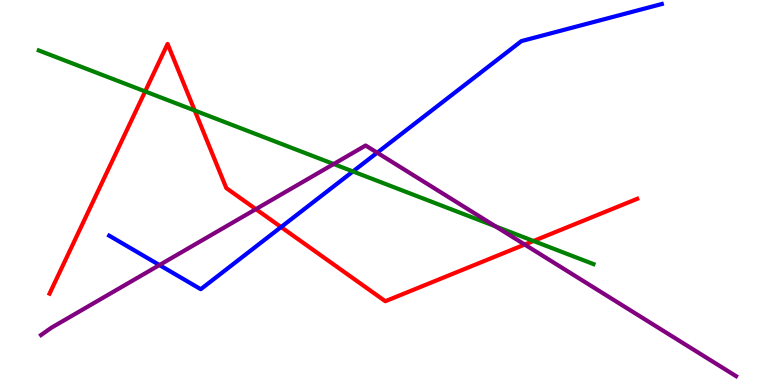[{'lines': ['blue', 'red'], 'intersections': [{'x': 3.63, 'y': 4.1}]}, {'lines': ['green', 'red'], 'intersections': [{'x': 1.87, 'y': 7.63}, {'x': 2.51, 'y': 7.13}, {'x': 6.88, 'y': 3.74}]}, {'lines': ['purple', 'red'], 'intersections': [{'x': 3.3, 'y': 4.57}, {'x': 6.77, 'y': 3.65}]}, {'lines': ['blue', 'green'], 'intersections': [{'x': 4.55, 'y': 5.55}]}, {'lines': ['blue', 'purple'], 'intersections': [{'x': 2.06, 'y': 3.12}, {'x': 4.87, 'y': 6.03}]}, {'lines': ['green', 'purple'], 'intersections': [{'x': 4.31, 'y': 5.74}, {'x': 6.39, 'y': 4.12}]}]